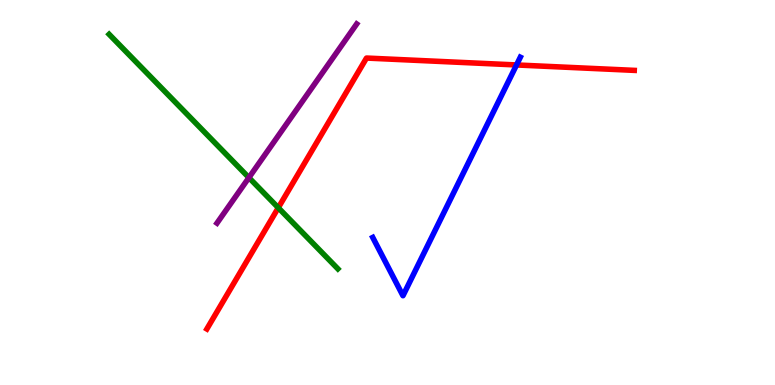[{'lines': ['blue', 'red'], 'intersections': [{'x': 6.66, 'y': 8.31}]}, {'lines': ['green', 'red'], 'intersections': [{'x': 3.59, 'y': 4.6}]}, {'lines': ['purple', 'red'], 'intersections': []}, {'lines': ['blue', 'green'], 'intersections': []}, {'lines': ['blue', 'purple'], 'intersections': []}, {'lines': ['green', 'purple'], 'intersections': [{'x': 3.21, 'y': 5.39}]}]